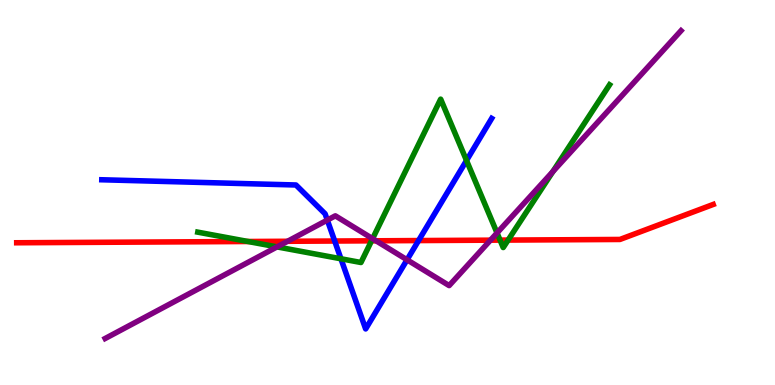[{'lines': ['blue', 'red'], 'intersections': [{'x': 4.32, 'y': 3.74}, {'x': 5.4, 'y': 3.75}]}, {'lines': ['green', 'red'], 'intersections': [{'x': 3.2, 'y': 3.73}, {'x': 4.79, 'y': 3.74}, {'x': 6.45, 'y': 3.76}, {'x': 6.56, 'y': 3.76}]}, {'lines': ['purple', 'red'], 'intersections': [{'x': 3.71, 'y': 3.73}, {'x': 4.85, 'y': 3.75}, {'x': 6.33, 'y': 3.76}]}, {'lines': ['blue', 'green'], 'intersections': [{'x': 4.4, 'y': 3.28}, {'x': 6.02, 'y': 5.83}]}, {'lines': ['blue', 'purple'], 'intersections': [{'x': 4.22, 'y': 4.28}, {'x': 5.25, 'y': 3.25}]}, {'lines': ['green', 'purple'], 'intersections': [{'x': 3.57, 'y': 3.59}, {'x': 4.81, 'y': 3.8}, {'x': 6.41, 'y': 3.95}, {'x': 7.13, 'y': 5.54}]}]